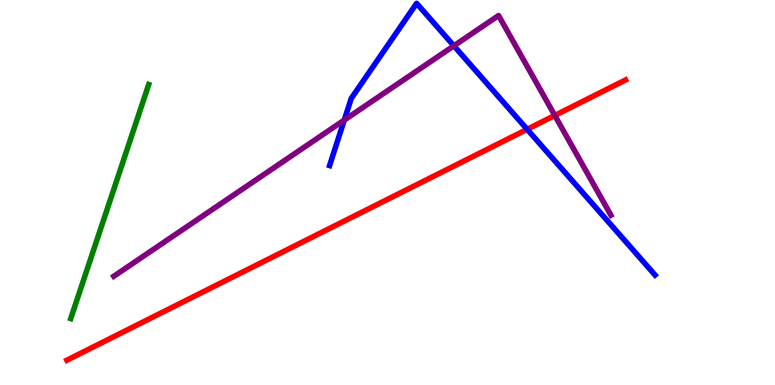[{'lines': ['blue', 'red'], 'intersections': [{'x': 6.8, 'y': 6.64}]}, {'lines': ['green', 'red'], 'intersections': []}, {'lines': ['purple', 'red'], 'intersections': [{'x': 7.16, 'y': 7.0}]}, {'lines': ['blue', 'green'], 'intersections': []}, {'lines': ['blue', 'purple'], 'intersections': [{'x': 4.44, 'y': 6.88}, {'x': 5.86, 'y': 8.81}]}, {'lines': ['green', 'purple'], 'intersections': []}]